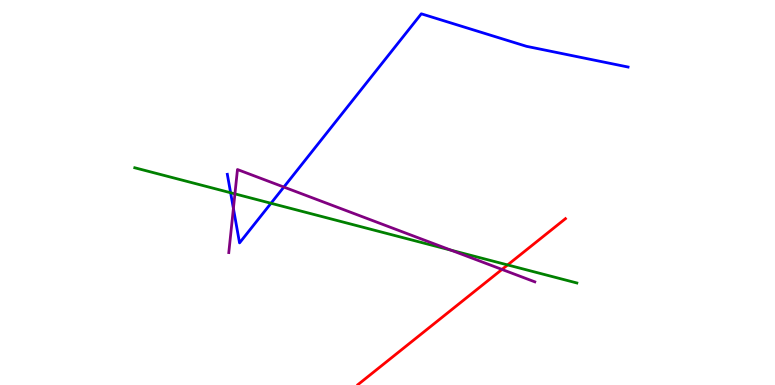[{'lines': ['blue', 'red'], 'intersections': []}, {'lines': ['green', 'red'], 'intersections': [{'x': 6.55, 'y': 3.12}]}, {'lines': ['purple', 'red'], 'intersections': [{'x': 6.48, 'y': 3.0}]}, {'lines': ['blue', 'green'], 'intersections': [{'x': 2.98, 'y': 4.99}, {'x': 3.5, 'y': 4.72}]}, {'lines': ['blue', 'purple'], 'intersections': [{'x': 3.01, 'y': 4.59}, {'x': 3.66, 'y': 5.14}]}, {'lines': ['green', 'purple'], 'intersections': [{'x': 3.03, 'y': 4.96}, {'x': 5.82, 'y': 3.5}]}]